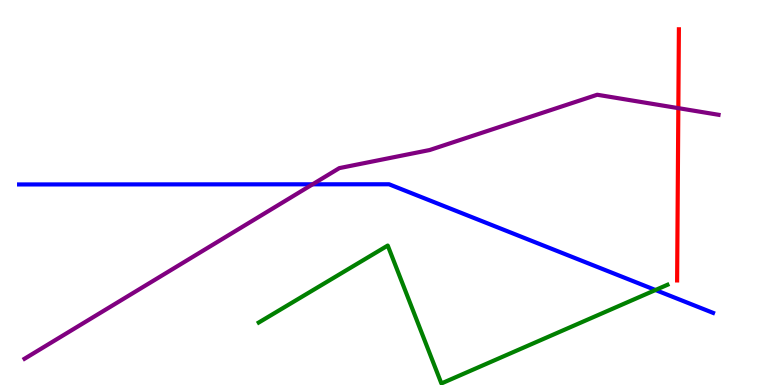[{'lines': ['blue', 'red'], 'intersections': []}, {'lines': ['green', 'red'], 'intersections': []}, {'lines': ['purple', 'red'], 'intersections': [{'x': 8.75, 'y': 7.19}]}, {'lines': ['blue', 'green'], 'intersections': [{'x': 8.46, 'y': 2.47}]}, {'lines': ['blue', 'purple'], 'intersections': [{'x': 4.03, 'y': 5.21}]}, {'lines': ['green', 'purple'], 'intersections': []}]